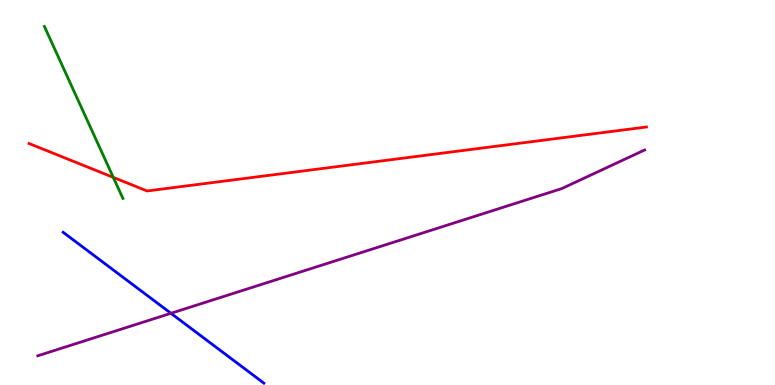[{'lines': ['blue', 'red'], 'intersections': []}, {'lines': ['green', 'red'], 'intersections': [{'x': 1.46, 'y': 5.39}]}, {'lines': ['purple', 'red'], 'intersections': []}, {'lines': ['blue', 'green'], 'intersections': []}, {'lines': ['blue', 'purple'], 'intersections': [{'x': 2.21, 'y': 1.86}]}, {'lines': ['green', 'purple'], 'intersections': []}]